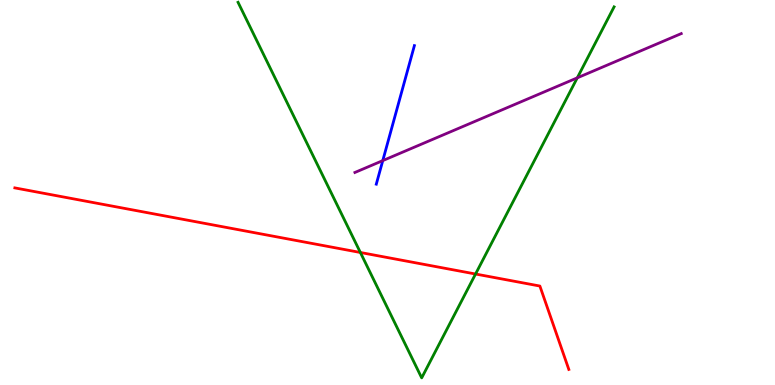[{'lines': ['blue', 'red'], 'intersections': []}, {'lines': ['green', 'red'], 'intersections': [{'x': 4.65, 'y': 3.44}, {'x': 6.14, 'y': 2.88}]}, {'lines': ['purple', 'red'], 'intersections': []}, {'lines': ['blue', 'green'], 'intersections': []}, {'lines': ['blue', 'purple'], 'intersections': [{'x': 4.94, 'y': 5.83}]}, {'lines': ['green', 'purple'], 'intersections': [{'x': 7.45, 'y': 7.98}]}]